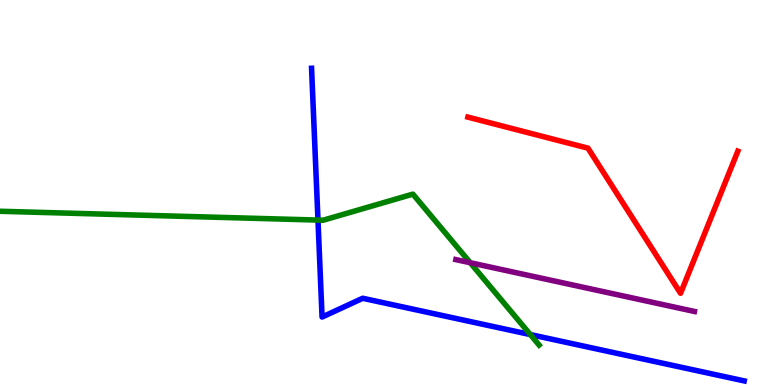[{'lines': ['blue', 'red'], 'intersections': []}, {'lines': ['green', 'red'], 'intersections': []}, {'lines': ['purple', 'red'], 'intersections': []}, {'lines': ['blue', 'green'], 'intersections': [{'x': 4.1, 'y': 4.28}, {'x': 6.84, 'y': 1.31}]}, {'lines': ['blue', 'purple'], 'intersections': []}, {'lines': ['green', 'purple'], 'intersections': [{'x': 6.07, 'y': 3.18}]}]